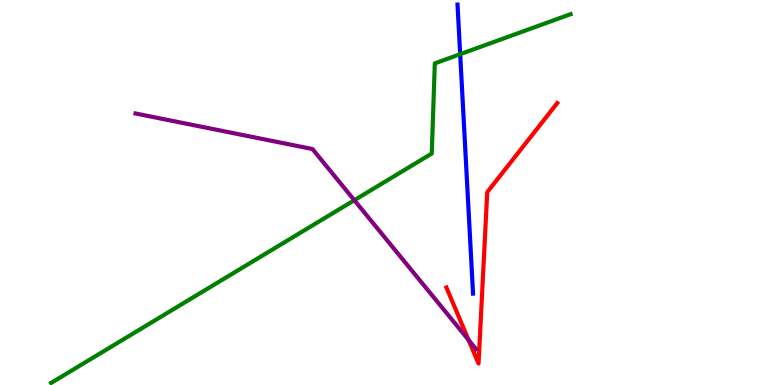[{'lines': ['blue', 'red'], 'intersections': []}, {'lines': ['green', 'red'], 'intersections': []}, {'lines': ['purple', 'red'], 'intersections': [{'x': 6.05, 'y': 1.17}]}, {'lines': ['blue', 'green'], 'intersections': [{'x': 5.94, 'y': 8.59}]}, {'lines': ['blue', 'purple'], 'intersections': []}, {'lines': ['green', 'purple'], 'intersections': [{'x': 4.57, 'y': 4.8}]}]